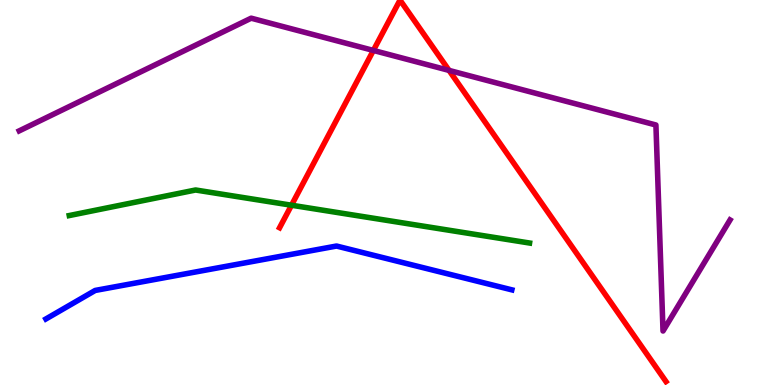[{'lines': ['blue', 'red'], 'intersections': []}, {'lines': ['green', 'red'], 'intersections': [{'x': 3.76, 'y': 4.67}]}, {'lines': ['purple', 'red'], 'intersections': [{'x': 4.82, 'y': 8.69}, {'x': 5.79, 'y': 8.17}]}, {'lines': ['blue', 'green'], 'intersections': []}, {'lines': ['blue', 'purple'], 'intersections': []}, {'lines': ['green', 'purple'], 'intersections': []}]